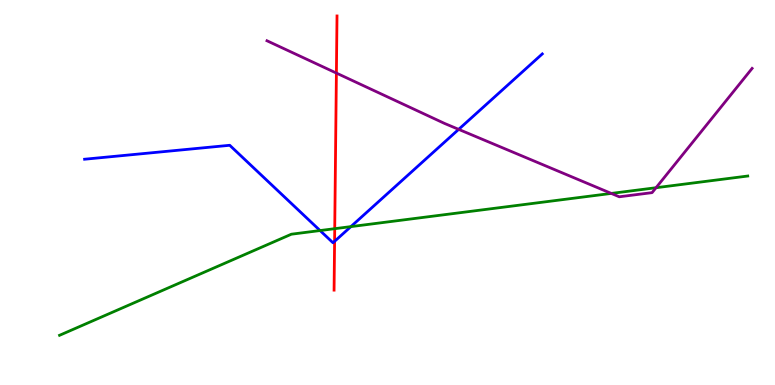[{'lines': ['blue', 'red'], 'intersections': [{'x': 4.32, 'y': 3.73}]}, {'lines': ['green', 'red'], 'intersections': [{'x': 4.32, 'y': 4.06}]}, {'lines': ['purple', 'red'], 'intersections': [{'x': 4.34, 'y': 8.1}]}, {'lines': ['blue', 'green'], 'intersections': [{'x': 4.13, 'y': 4.01}, {'x': 4.53, 'y': 4.11}]}, {'lines': ['blue', 'purple'], 'intersections': [{'x': 5.92, 'y': 6.64}]}, {'lines': ['green', 'purple'], 'intersections': [{'x': 7.89, 'y': 4.98}, {'x': 8.47, 'y': 5.12}]}]